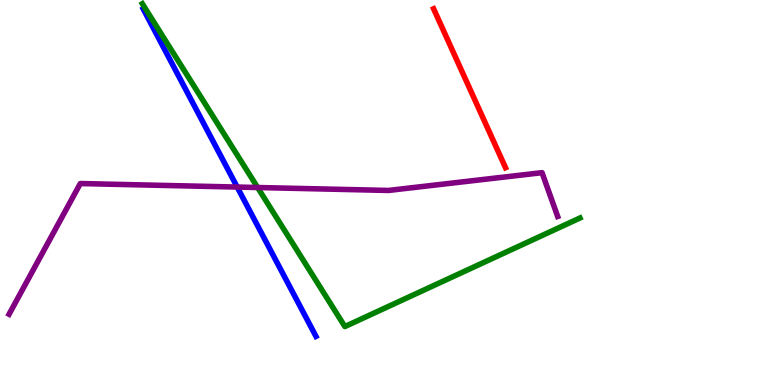[{'lines': ['blue', 'red'], 'intersections': []}, {'lines': ['green', 'red'], 'intersections': []}, {'lines': ['purple', 'red'], 'intersections': []}, {'lines': ['blue', 'green'], 'intersections': []}, {'lines': ['blue', 'purple'], 'intersections': [{'x': 3.06, 'y': 5.14}]}, {'lines': ['green', 'purple'], 'intersections': [{'x': 3.32, 'y': 5.13}]}]